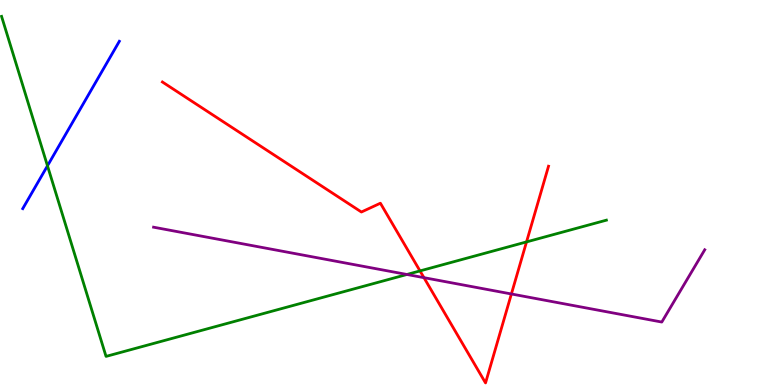[{'lines': ['blue', 'red'], 'intersections': []}, {'lines': ['green', 'red'], 'intersections': [{'x': 5.42, 'y': 2.96}, {'x': 6.79, 'y': 3.72}]}, {'lines': ['purple', 'red'], 'intersections': [{'x': 5.47, 'y': 2.79}, {'x': 6.6, 'y': 2.36}]}, {'lines': ['blue', 'green'], 'intersections': [{'x': 0.613, 'y': 5.69}]}, {'lines': ['blue', 'purple'], 'intersections': []}, {'lines': ['green', 'purple'], 'intersections': [{'x': 5.25, 'y': 2.87}]}]